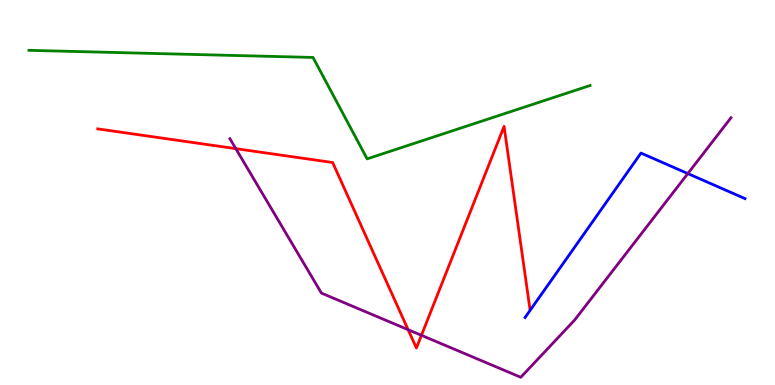[{'lines': ['blue', 'red'], 'intersections': []}, {'lines': ['green', 'red'], 'intersections': []}, {'lines': ['purple', 'red'], 'intersections': [{'x': 3.04, 'y': 6.14}, {'x': 5.27, 'y': 1.44}, {'x': 5.44, 'y': 1.29}]}, {'lines': ['blue', 'green'], 'intersections': []}, {'lines': ['blue', 'purple'], 'intersections': [{'x': 8.88, 'y': 5.49}]}, {'lines': ['green', 'purple'], 'intersections': []}]